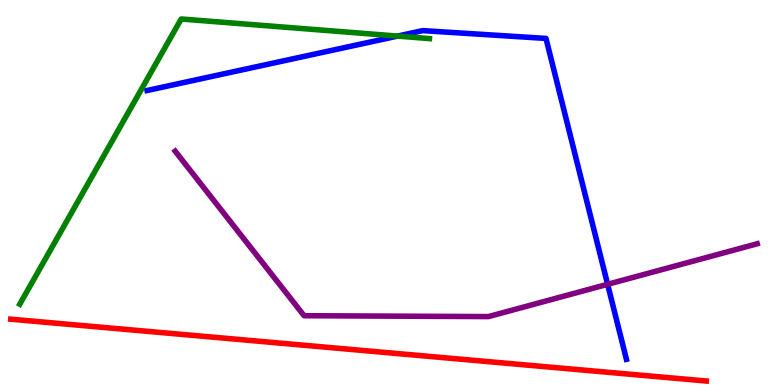[{'lines': ['blue', 'red'], 'intersections': []}, {'lines': ['green', 'red'], 'intersections': []}, {'lines': ['purple', 'red'], 'intersections': []}, {'lines': ['blue', 'green'], 'intersections': [{'x': 5.13, 'y': 9.06}]}, {'lines': ['blue', 'purple'], 'intersections': [{'x': 7.84, 'y': 2.62}]}, {'lines': ['green', 'purple'], 'intersections': []}]